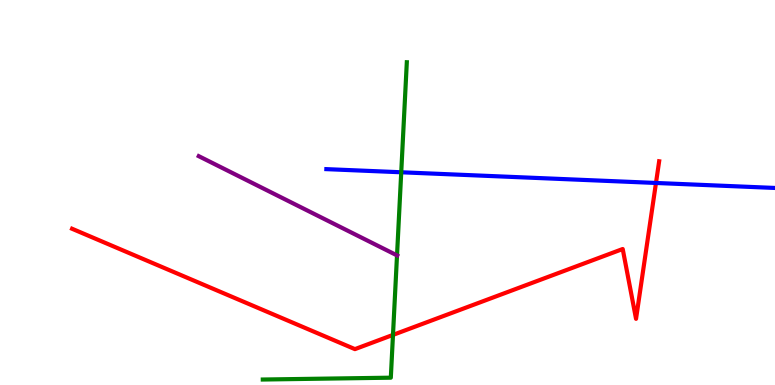[{'lines': ['blue', 'red'], 'intersections': [{'x': 8.46, 'y': 5.25}]}, {'lines': ['green', 'red'], 'intersections': [{'x': 5.07, 'y': 1.3}]}, {'lines': ['purple', 'red'], 'intersections': []}, {'lines': ['blue', 'green'], 'intersections': [{'x': 5.18, 'y': 5.53}]}, {'lines': ['blue', 'purple'], 'intersections': []}, {'lines': ['green', 'purple'], 'intersections': [{'x': 5.12, 'y': 3.37}]}]